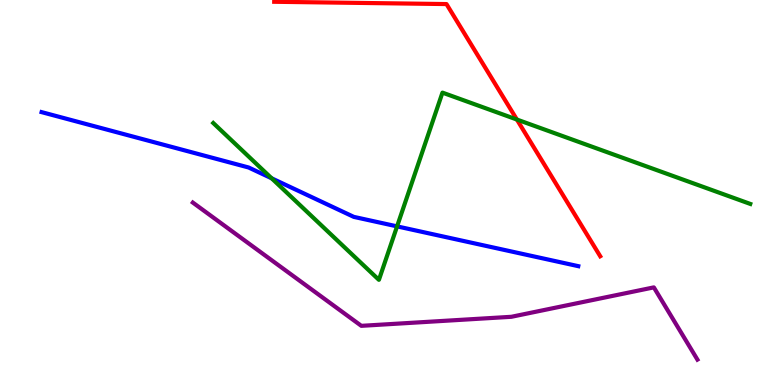[{'lines': ['blue', 'red'], 'intersections': []}, {'lines': ['green', 'red'], 'intersections': [{'x': 6.67, 'y': 6.9}]}, {'lines': ['purple', 'red'], 'intersections': []}, {'lines': ['blue', 'green'], 'intersections': [{'x': 3.51, 'y': 5.37}, {'x': 5.12, 'y': 4.12}]}, {'lines': ['blue', 'purple'], 'intersections': []}, {'lines': ['green', 'purple'], 'intersections': []}]